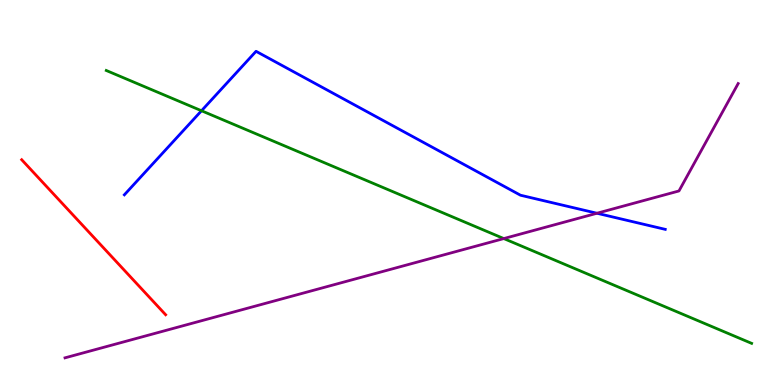[{'lines': ['blue', 'red'], 'intersections': []}, {'lines': ['green', 'red'], 'intersections': []}, {'lines': ['purple', 'red'], 'intersections': []}, {'lines': ['blue', 'green'], 'intersections': [{'x': 2.6, 'y': 7.12}]}, {'lines': ['blue', 'purple'], 'intersections': [{'x': 7.7, 'y': 4.46}]}, {'lines': ['green', 'purple'], 'intersections': [{'x': 6.5, 'y': 3.8}]}]